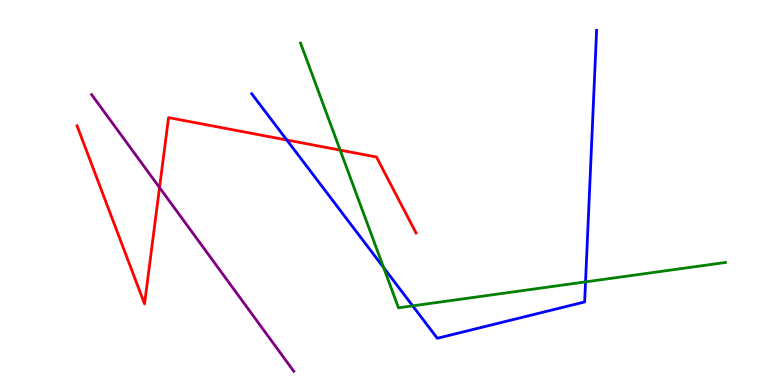[{'lines': ['blue', 'red'], 'intersections': [{'x': 3.7, 'y': 6.36}]}, {'lines': ['green', 'red'], 'intersections': [{'x': 4.39, 'y': 6.1}]}, {'lines': ['purple', 'red'], 'intersections': [{'x': 2.06, 'y': 5.13}]}, {'lines': ['blue', 'green'], 'intersections': [{'x': 4.95, 'y': 3.05}, {'x': 5.32, 'y': 2.06}, {'x': 7.56, 'y': 2.68}]}, {'lines': ['blue', 'purple'], 'intersections': []}, {'lines': ['green', 'purple'], 'intersections': []}]